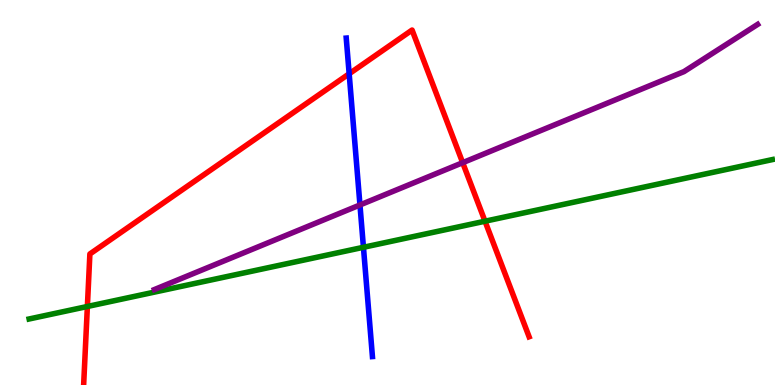[{'lines': ['blue', 'red'], 'intersections': [{'x': 4.51, 'y': 8.08}]}, {'lines': ['green', 'red'], 'intersections': [{'x': 1.13, 'y': 2.04}, {'x': 6.26, 'y': 4.25}]}, {'lines': ['purple', 'red'], 'intersections': [{'x': 5.97, 'y': 5.77}]}, {'lines': ['blue', 'green'], 'intersections': [{'x': 4.69, 'y': 3.58}]}, {'lines': ['blue', 'purple'], 'intersections': [{'x': 4.64, 'y': 4.68}]}, {'lines': ['green', 'purple'], 'intersections': []}]